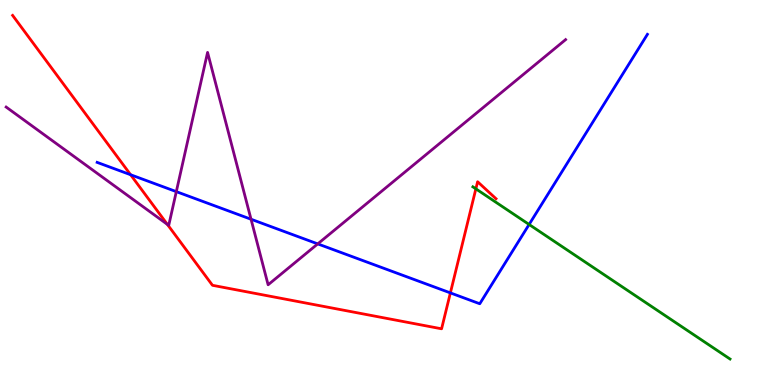[{'lines': ['blue', 'red'], 'intersections': [{'x': 1.69, 'y': 5.46}, {'x': 5.81, 'y': 2.39}]}, {'lines': ['green', 'red'], 'intersections': [{'x': 6.14, 'y': 5.1}]}, {'lines': ['purple', 'red'], 'intersections': [{'x': 2.16, 'y': 4.17}]}, {'lines': ['blue', 'green'], 'intersections': [{'x': 6.83, 'y': 4.17}]}, {'lines': ['blue', 'purple'], 'intersections': [{'x': 2.28, 'y': 5.02}, {'x': 3.24, 'y': 4.31}, {'x': 4.1, 'y': 3.67}]}, {'lines': ['green', 'purple'], 'intersections': []}]